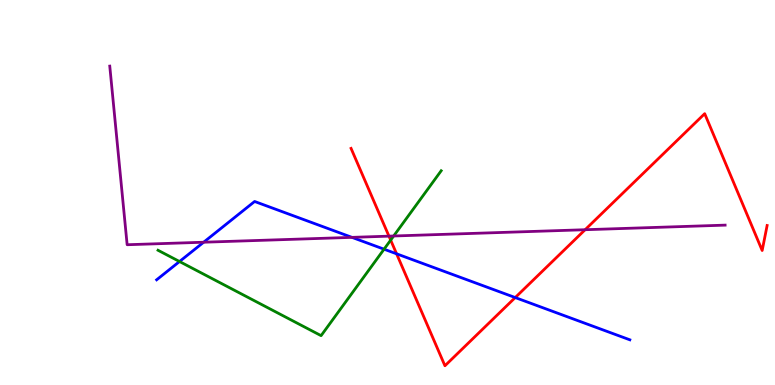[{'lines': ['blue', 'red'], 'intersections': [{'x': 5.12, 'y': 3.41}, {'x': 6.65, 'y': 2.27}]}, {'lines': ['green', 'red'], 'intersections': [{'x': 5.04, 'y': 3.76}]}, {'lines': ['purple', 'red'], 'intersections': [{'x': 5.02, 'y': 3.87}, {'x': 7.55, 'y': 4.03}]}, {'lines': ['blue', 'green'], 'intersections': [{'x': 2.32, 'y': 3.21}, {'x': 4.96, 'y': 3.53}]}, {'lines': ['blue', 'purple'], 'intersections': [{'x': 2.63, 'y': 3.71}, {'x': 4.54, 'y': 3.83}]}, {'lines': ['green', 'purple'], 'intersections': [{'x': 5.08, 'y': 3.87}]}]